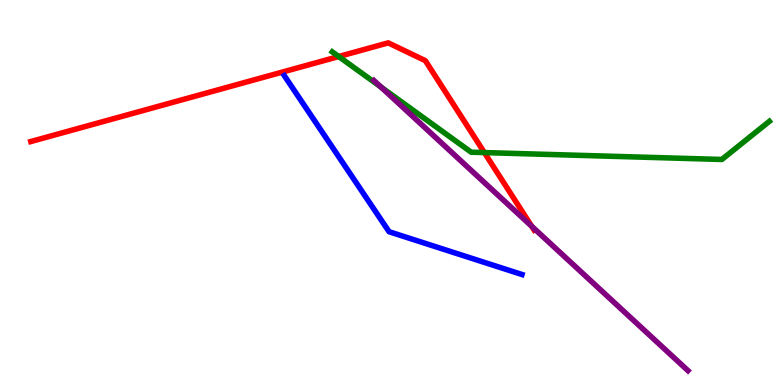[{'lines': ['blue', 'red'], 'intersections': []}, {'lines': ['green', 'red'], 'intersections': [{'x': 4.37, 'y': 8.53}, {'x': 6.25, 'y': 6.04}]}, {'lines': ['purple', 'red'], 'intersections': [{'x': 6.86, 'y': 4.12}]}, {'lines': ['blue', 'green'], 'intersections': []}, {'lines': ['blue', 'purple'], 'intersections': []}, {'lines': ['green', 'purple'], 'intersections': [{'x': 4.92, 'y': 7.74}]}]